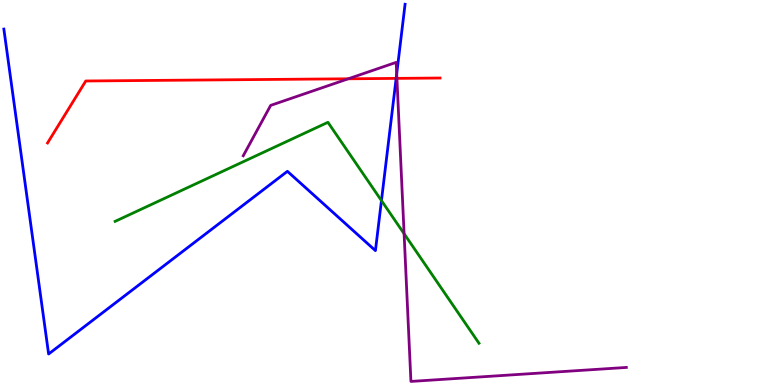[{'lines': ['blue', 'red'], 'intersections': [{'x': 5.11, 'y': 7.96}]}, {'lines': ['green', 'red'], 'intersections': []}, {'lines': ['purple', 'red'], 'intersections': [{'x': 4.49, 'y': 7.95}, {'x': 5.12, 'y': 7.96}]}, {'lines': ['blue', 'green'], 'intersections': [{'x': 4.92, 'y': 4.79}]}, {'lines': ['blue', 'purple'], 'intersections': [{'x': 5.12, 'y': 8.08}]}, {'lines': ['green', 'purple'], 'intersections': [{'x': 5.21, 'y': 3.93}]}]